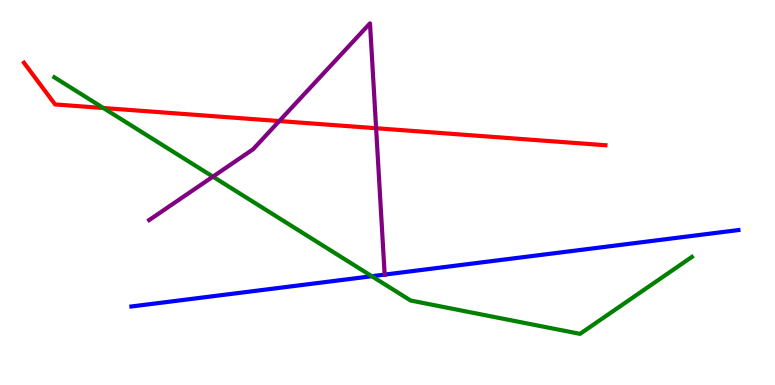[{'lines': ['blue', 'red'], 'intersections': []}, {'lines': ['green', 'red'], 'intersections': [{'x': 1.33, 'y': 7.19}]}, {'lines': ['purple', 'red'], 'intersections': [{'x': 3.6, 'y': 6.86}, {'x': 4.85, 'y': 6.67}]}, {'lines': ['blue', 'green'], 'intersections': [{'x': 4.8, 'y': 2.83}]}, {'lines': ['blue', 'purple'], 'intersections': [{'x': 4.96, 'y': 2.87}]}, {'lines': ['green', 'purple'], 'intersections': [{'x': 2.75, 'y': 5.41}]}]